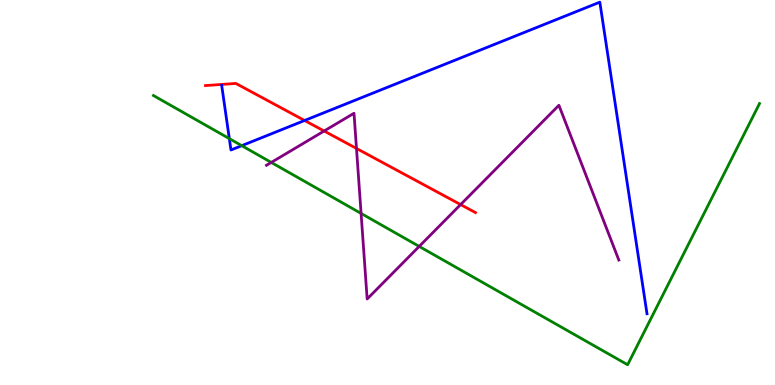[{'lines': ['blue', 'red'], 'intersections': [{'x': 3.93, 'y': 6.87}]}, {'lines': ['green', 'red'], 'intersections': []}, {'lines': ['purple', 'red'], 'intersections': [{'x': 4.18, 'y': 6.6}, {'x': 4.6, 'y': 6.14}, {'x': 5.94, 'y': 4.69}]}, {'lines': ['blue', 'green'], 'intersections': [{'x': 2.96, 'y': 6.4}, {'x': 3.12, 'y': 6.22}]}, {'lines': ['blue', 'purple'], 'intersections': []}, {'lines': ['green', 'purple'], 'intersections': [{'x': 3.5, 'y': 5.78}, {'x': 4.66, 'y': 4.46}, {'x': 5.41, 'y': 3.6}]}]